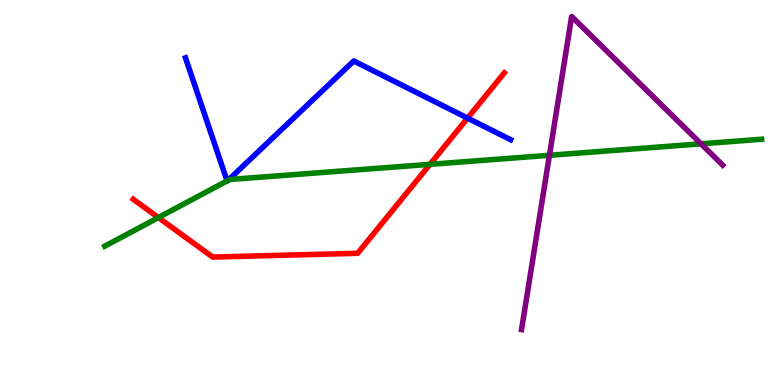[{'lines': ['blue', 'red'], 'intersections': [{'x': 6.03, 'y': 6.93}]}, {'lines': ['green', 'red'], 'intersections': [{'x': 2.04, 'y': 4.35}, {'x': 5.55, 'y': 5.73}]}, {'lines': ['purple', 'red'], 'intersections': []}, {'lines': ['blue', 'green'], 'intersections': [{'x': 2.93, 'y': 5.3}, {'x': 2.94, 'y': 5.31}]}, {'lines': ['blue', 'purple'], 'intersections': []}, {'lines': ['green', 'purple'], 'intersections': [{'x': 7.09, 'y': 5.97}, {'x': 9.05, 'y': 6.26}]}]